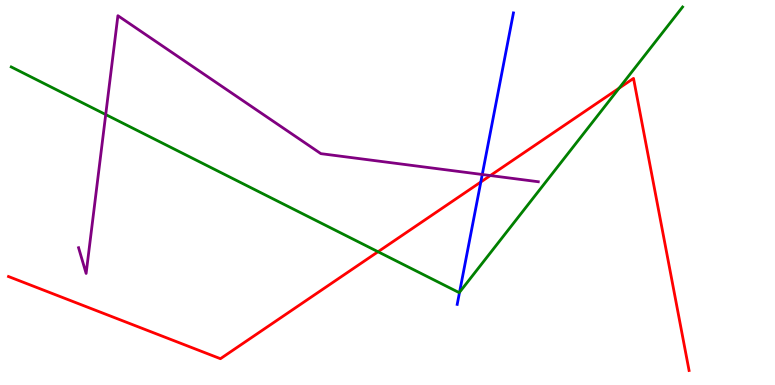[{'lines': ['blue', 'red'], 'intersections': [{'x': 6.2, 'y': 5.27}]}, {'lines': ['green', 'red'], 'intersections': [{'x': 4.88, 'y': 3.46}, {'x': 7.99, 'y': 7.71}]}, {'lines': ['purple', 'red'], 'intersections': [{'x': 6.33, 'y': 5.44}]}, {'lines': ['blue', 'green'], 'intersections': [{'x': 5.93, 'y': 2.41}]}, {'lines': ['blue', 'purple'], 'intersections': [{'x': 6.22, 'y': 5.47}]}, {'lines': ['green', 'purple'], 'intersections': [{'x': 1.36, 'y': 7.02}]}]